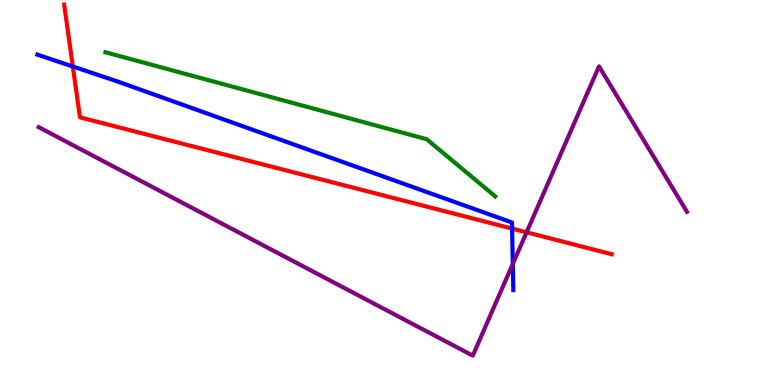[{'lines': ['blue', 'red'], 'intersections': [{'x': 0.94, 'y': 8.27}, {'x': 6.61, 'y': 4.06}]}, {'lines': ['green', 'red'], 'intersections': []}, {'lines': ['purple', 'red'], 'intersections': [{'x': 6.79, 'y': 3.97}]}, {'lines': ['blue', 'green'], 'intersections': []}, {'lines': ['blue', 'purple'], 'intersections': [{'x': 6.62, 'y': 3.15}]}, {'lines': ['green', 'purple'], 'intersections': []}]